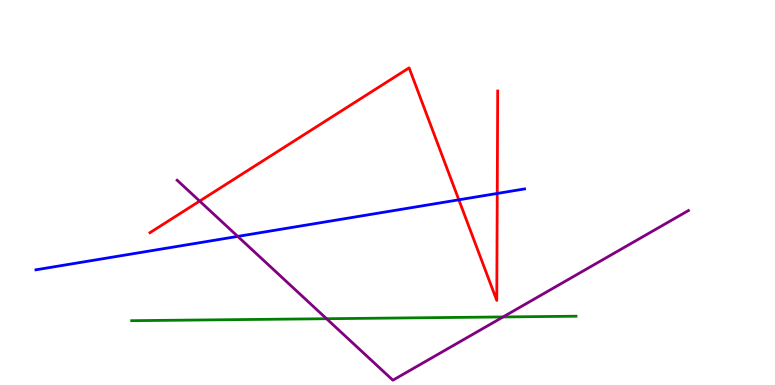[{'lines': ['blue', 'red'], 'intersections': [{'x': 5.92, 'y': 4.81}, {'x': 6.42, 'y': 4.98}]}, {'lines': ['green', 'red'], 'intersections': []}, {'lines': ['purple', 'red'], 'intersections': [{'x': 2.58, 'y': 4.78}]}, {'lines': ['blue', 'green'], 'intersections': []}, {'lines': ['blue', 'purple'], 'intersections': [{'x': 3.07, 'y': 3.86}]}, {'lines': ['green', 'purple'], 'intersections': [{'x': 4.21, 'y': 1.72}, {'x': 6.49, 'y': 1.77}]}]